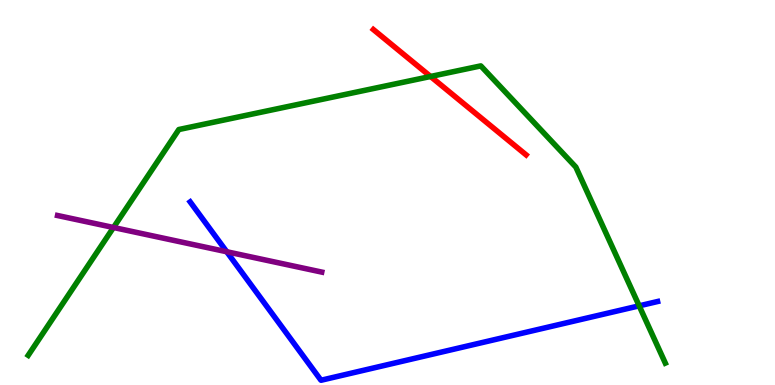[{'lines': ['blue', 'red'], 'intersections': []}, {'lines': ['green', 'red'], 'intersections': [{'x': 5.56, 'y': 8.01}]}, {'lines': ['purple', 'red'], 'intersections': []}, {'lines': ['blue', 'green'], 'intersections': [{'x': 8.25, 'y': 2.06}]}, {'lines': ['blue', 'purple'], 'intersections': [{'x': 2.93, 'y': 3.46}]}, {'lines': ['green', 'purple'], 'intersections': [{'x': 1.46, 'y': 4.09}]}]